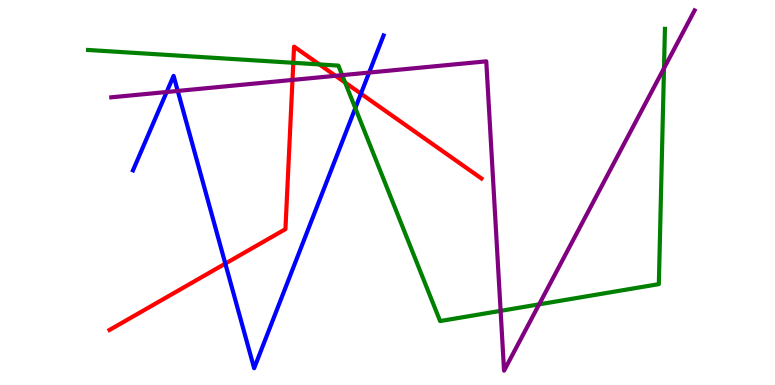[{'lines': ['blue', 'red'], 'intersections': [{'x': 2.91, 'y': 3.15}, {'x': 4.66, 'y': 7.57}]}, {'lines': ['green', 'red'], 'intersections': [{'x': 3.78, 'y': 8.37}, {'x': 4.12, 'y': 8.33}, {'x': 4.45, 'y': 7.86}]}, {'lines': ['purple', 'red'], 'intersections': [{'x': 3.77, 'y': 7.92}, {'x': 4.33, 'y': 8.03}]}, {'lines': ['blue', 'green'], 'intersections': [{'x': 4.58, 'y': 7.19}]}, {'lines': ['blue', 'purple'], 'intersections': [{'x': 2.15, 'y': 7.61}, {'x': 2.29, 'y': 7.64}, {'x': 4.76, 'y': 8.11}]}, {'lines': ['green', 'purple'], 'intersections': [{'x': 4.42, 'y': 8.05}, {'x': 6.46, 'y': 1.93}, {'x': 6.96, 'y': 2.09}, {'x': 8.57, 'y': 8.23}]}]